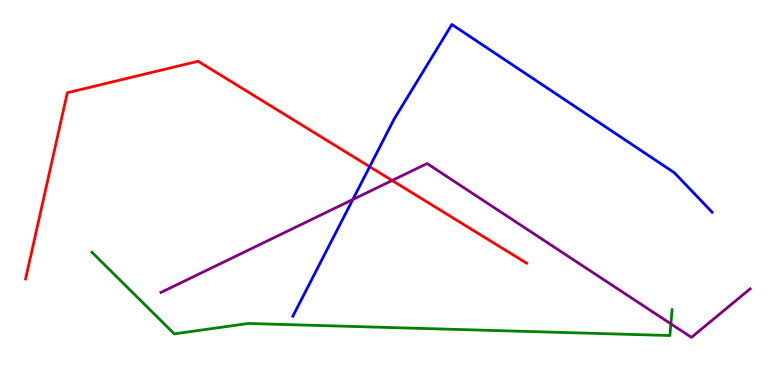[{'lines': ['blue', 'red'], 'intersections': [{'x': 4.77, 'y': 5.67}]}, {'lines': ['green', 'red'], 'intersections': []}, {'lines': ['purple', 'red'], 'intersections': [{'x': 5.06, 'y': 5.31}]}, {'lines': ['blue', 'green'], 'intersections': []}, {'lines': ['blue', 'purple'], 'intersections': [{'x': 4.55, 'y': 4.82}]}, {'lines': ['green', 'purple'], 'intersections': [{'x': 8.66, 'y': 1.59}]}]